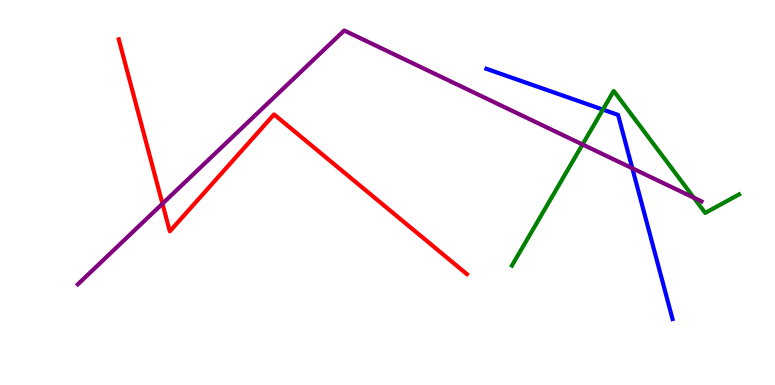[{'lines': ['blue', 'red'], 'intersections': []}, {'lines': ['green', 'red'], 'intersections': []}, {'lines': ['purple', 'red'], 'intersections': [{'x': 2.1, 'y': 4.71}]}, {'lines': ['blue', 'green'], 'intersections': [{'x': 7.78, 'y': 7.15}]}, {'lines': ['blue', 'purple'], 'intersections': [{'x': 8.16, 'y': 5.63}]}, {'lines': ['green', 'purple'], 'intersections': [{'x': 7.52, 'y': 6.25}, {'x': 8.95, 'y': 4.86}]}]